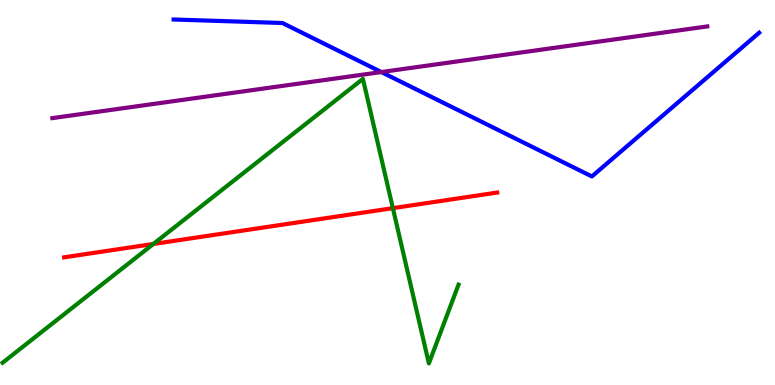[{'lines': ['blue', 'red'], 'intersections': []}, {'lines': ['green', 'red'], 'intersections': [{'x': 1.98, 'y': 3.66}, {'x': 5.07, 'y': 4.59}]}, {'lines': ['purple', 'red'], 'intersections': []}, {'lines': ['blue', 'green'], 'intersections': []}, {'lines': ['blue', 'purple'], 'intersections': [{'x': 4.92, 'y': 8.13}]}, {'lines': ['green', 'purple'], 'intersections': []}]